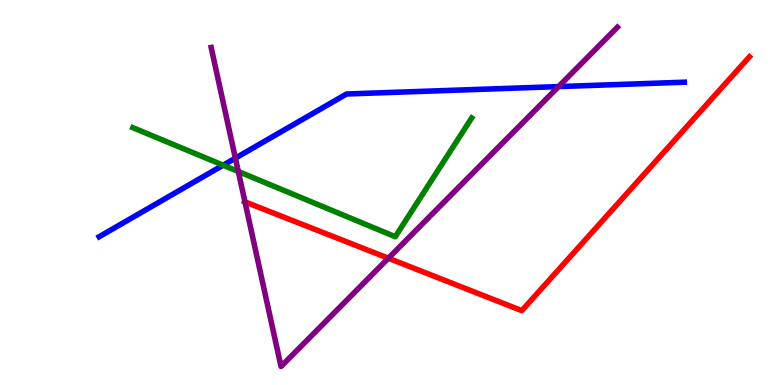[{'lines': ['blue', 'red'], 'intersections': []}, {'lines': ['green', 'red'], 'intersections': []}, {'lines': ['purple', 'red'], 'intersections': [{'x': 3.16, 'y': 4.76}, {'x': 5.01, 'y': 3.29}]}, {'lines': ['blue', 'green'], 'intersections': [{'x': 2.88, 'y': 5.71}]}, {'lines': ['blue', 'purple'], 'intersections': [{'x': 3.04, 'y': 5.89}, {'x': 7.21, 'y': 7.75}]}, {'lines': ['green', 'purple'], 'intersections': [{'x': 3.08, 'y': 5.55}]}]